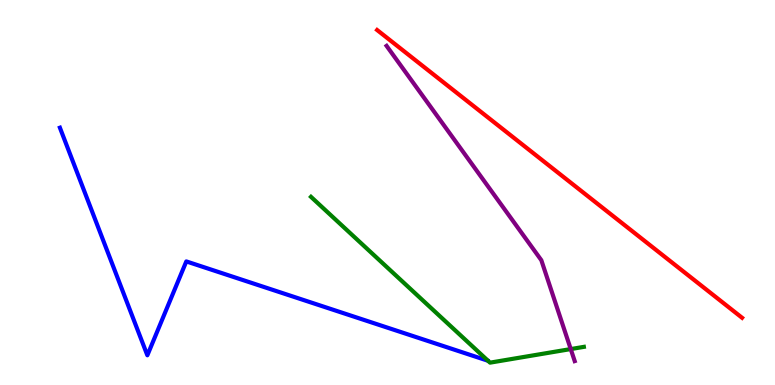[{'lines': ['blue', 'red'], 'intersections': []}, {'lines': ['green', 'red'], 'intersections': []}, {'lines': ['purple', 'red'], 'intersections': []}, {'lines': ['blue', 'green'], 'intersections': []}, {'lines': ['blue', 'purple'], 'intersections': []}, {'lines': ['green', 'purple'], 'intersections': [{'x': 7.36, 'y': 0.933}]}]